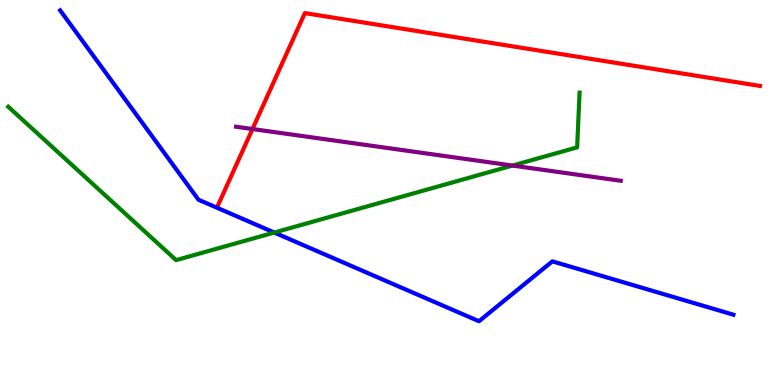[{'lines': ['blue', 'red'], 'intersections': []}, {'lines': ['green', 'red'], 'intersections': []}, {'lines': ['purple', 'red'], 'intersections': [{'x': 3.26, 'y': 6.65}]}, {'lines': ['blue', 'green'], 'intersections': [{'x': 3.54, 'y': 3.96}]}, {'lines': ['blue', 'purple'], 'intersections': []}, {'lines': ['green', 'purple'], 'intersections': [{'x': 6.61, 'y': 5.7}]}]